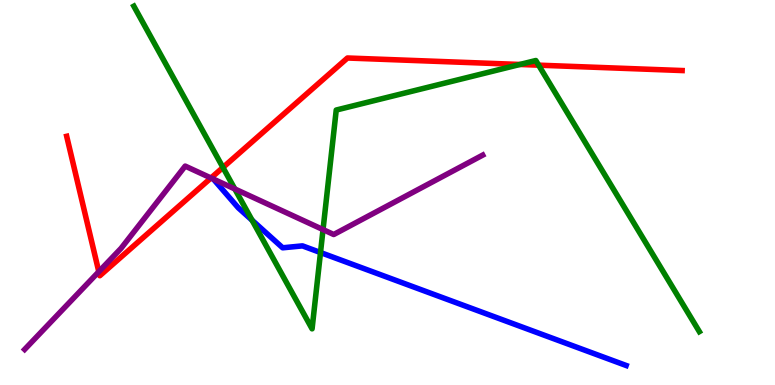[{'lines': ['blue', 'red'], 'intersections': []}, {'lines': ['green', 'red'], 'intersections': [{'x': 2.88, 'y': 5.65}, {'x': 6.71, 'y': 8.33}, {'x': 6.95, 'y': 8.31}]}, {'lines': ['purple', 'red'], 'intersections': [{'x': 1.27, 'y': 2.94}, {'x': 2.72, 'y': 5.38}]}, {'lines': ['blue', 'green'], 'intersections': [{'x': 3.25, 'y': 4.28}, {'x': 4.14, 'y': 3.44}]}, {'lines': ['blue', 'purple'], 'intersections': []}, {'lines': ['green', 'purple'], 'intersections': [{'x': 3.03, 'y': 5.09}, {'x': 4.17, 'y': 4.04}]}]